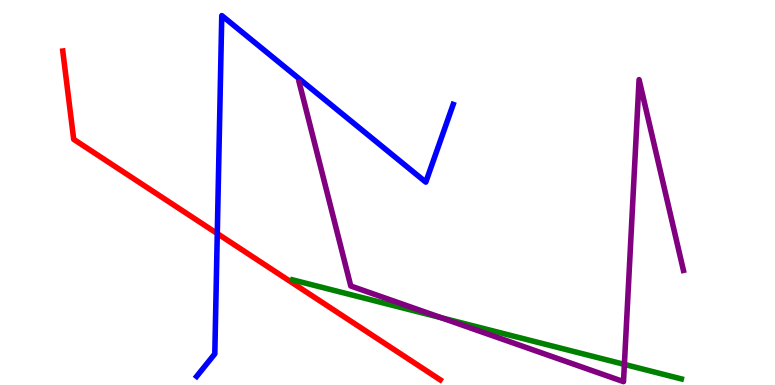[{'lines': ['blue', 'red'], 'intersections': [{'x': 2.8, 'y': 3.93}]}, {'lines': ['green', 'red'], 'intersections': []}, {'lines': ['purple', 'red'], 'intersections': []}, {'lines': ['blue', 'green'], 'intersections': []}, {'lines': ['blue', 'purple'], 'intersections': []}, {'lines': ['green', 'purple'], 'intersections': [{'x': 5.7, 'y': 1.75}, {'x': 8.06, 'y': 0.535}]}]